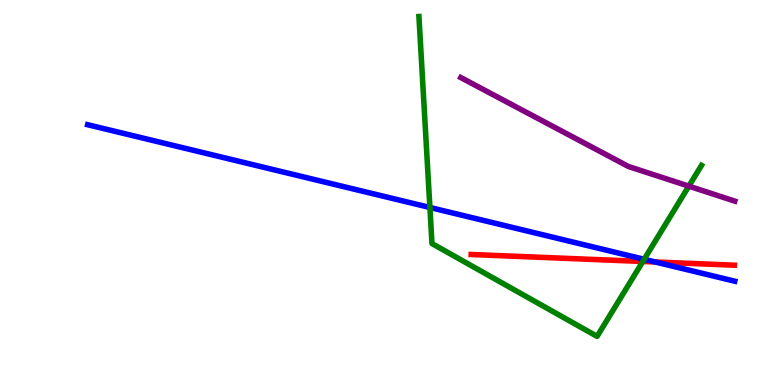[{'lines': ['blue', 'red'], 'intersections': [{'x': 8.45, 'y': 3.2}]}, {'lines': ['green', 'red'], 'intersections': [{'x': 8.29, 'y': 3.21}]}, {'lines': ['purple', 'red'], 'intersections': []}, {'lines': ['blue', 'green'], 'intersections': [{'x': 5.55, 'y': 4.61}, {'x': 8.31, 'y': 3.26}]}, {'lines': ['blue', 'purple'], 'intersections': []}, {'lines': ['green', 'purple'], 'intersections': [{'x': 8.89, 'y': 5.16}]}]